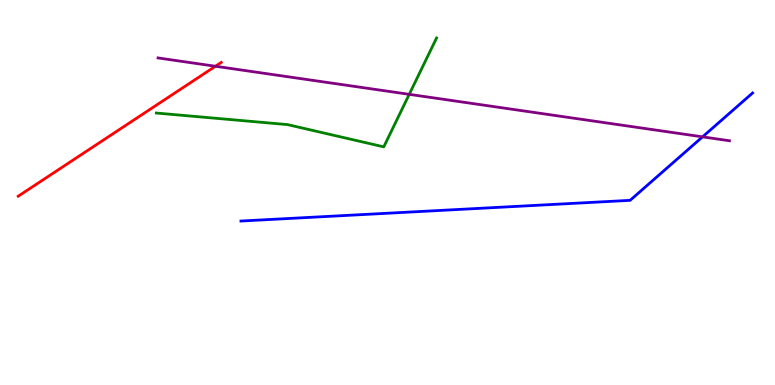[{'lines': ['blue', 'red'], 'intersections': []}, {'lines': ['green', 'red'], 'intersections': []}, {'lines': ['purple', 'red'], 'intersections': [{'x': 2.78, 'y': 8.28}]}, {'lines': ['blue', 'green'], 'intersections': []}, {'lines': ['blue', 'purple'], 'intersections': [{'x': 9.07, 'y': 6.45}]}, {'lines': ['green', 'purple'], 'intersections': [{'x': 5.28, 'y': 7.55}]}]